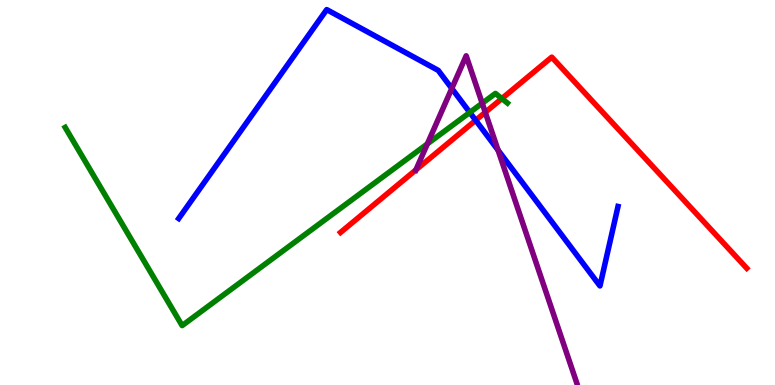[{'lines': ['blue', 'red'], 'intersections': [{'x': 6.14, 'y': 6.88}]}, {'lines': ['green', 'red'], 'intersections': [{'x': 6.48, 'y': 7.44}]}, {'lines': ['purple', 'red'], 'intersections': [{'x': 5.37, 'y': 5.59}, {'x': 6.26, 'y': 7.08}]}, {'lines': ['blue', 'green'], 'intersections': [{'x': 6.06, 'y': 7.08}]}, {'lines': ['blue', 'purple'], 'intersections': [{'x': 5.83, 'y': 7.7}, {'x': 6.43, 'y': 6.1}]}, {'lines': ['green', 'purple'], 'intersections': [{'x': 5.51, 'y': 6.26}, {'x': 6.22, 'y': 7.32}]}]